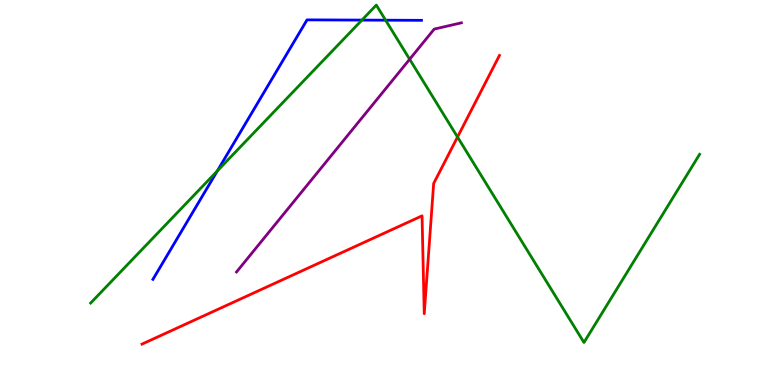[{'lines': ['blue', 'red'], 'intersections': []}, {'lines': ['green', 'red'], 'intersections': [{'x': 5.9, 'y': 6.44}]}, {'lines': ['purple', 'red'], 'intersections': []}, {'lines': ['blue', 'green'], 'intersections': [{'x': 2.8, 'y': 5.56}, {'x': 4.67, 'y': 9.48}, {'x': 4.98, 'y': 9.48}]}, {'lines': ['blue', 'purple'], 'intersections': []}, {'lines': ['green', 'purple'], 'intersections': [{'x': 5.29, 'y': 8.46}]}]